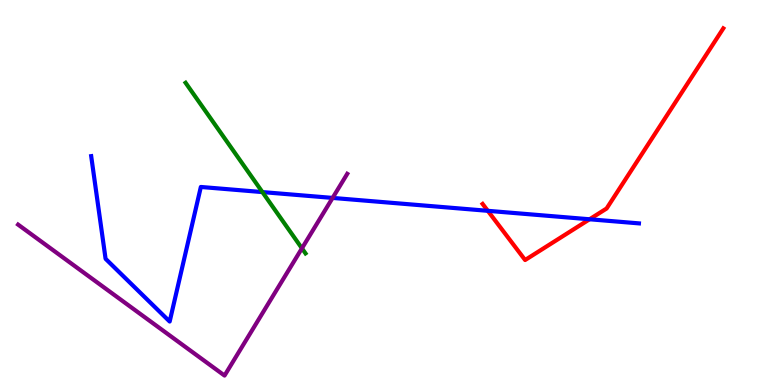[{'lines': ['blue', 'red'], 'intersections': [{'x': 6.29, 'y': 4.52}, {'x': 7.61, 'y': 4.3}]}, {'lines': ['green', 'red'], 'intersections': []}, {'lines': ['purple', 'red'], 'intersections': []}, {'lines': ['blue', 'green'], 'intersections': [{'x': 3.39, 'y': 5.01}]}, {'lines': ['blue', 'purple'], 'intersections': [{'x': 4.29, 'y': 4.86}]}, {'lines': ['green', 'purple'], 'intersections': [{'x': 3.9, 'y': 3.55}]}]